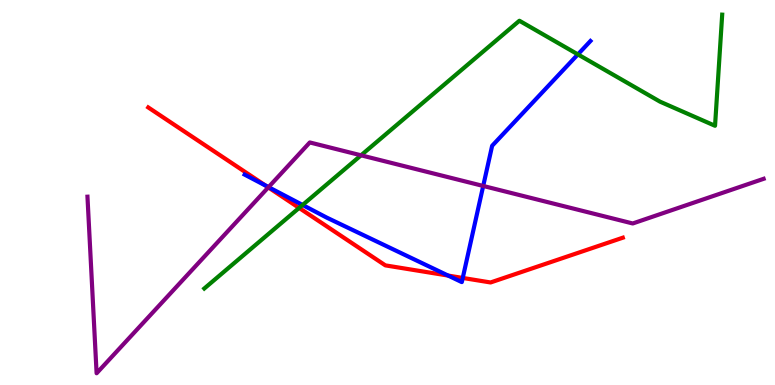[{'lines': ['blue', 'red'], 'intersections': [{'x': 3.43, 'y': 5.18}, {'x': 5.78, 'y': 2.84}, {'x': 5.97, 'y': 2.78}]}, {'lines': ['green', 'red'], 'intersections': [{'x': 3.86, 'y': 4.6}]}, {'lines': ['purple', 'red'], 'intersections': [{'x': 3.46, 'y': 5.13}]}, {'lines': ['blue', 'green'], 'intersections': [{'x': 3.9, 'y': 4.68}, {'x': 7.46, 'y': 8.59}]}, {'lines': ['blue', 'purple'], 'intersections': [{'x': 3.46, 'y': 5.14}, {'x': 6.23, 'y': 5.17}]}, {'lines': ['green', 'purple'], 'intersections': [{'x': 4.66, 'y': 5.97}]}]